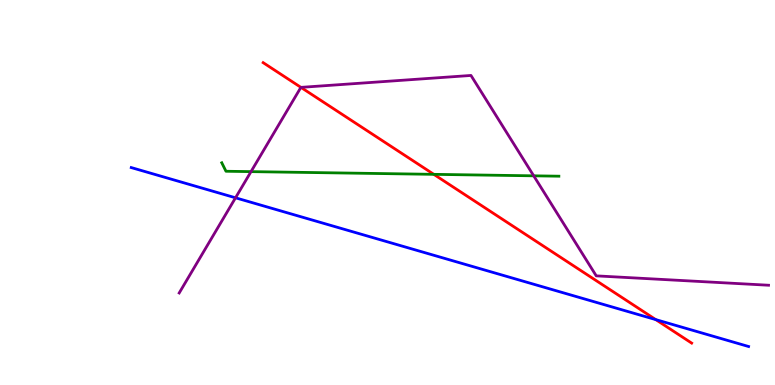[{'lines': ['blue', 'red'], 'intersections': [{'x': 8.46, 'y': 1.7}]}, {'lines': ['green', 'red'], 'intersections': [{'x': 5.6, 'y': 5.47}]}, {'lines': ['purple', 'red'], 'intersections': [{'x': 3.88, 'y': 7.73}]}, {'lines': ['blue', 'green'], 'intersections': []}, {'lines': ['blue', 'purple'], 'intersections': [{'x': 3.04, 'y': 4.86}]}, {'lines': ['green', 'purple'], 'intersections': [{'x': 3.24, 'y': 5.54}, {'x': 6.89, 'y': 5.43}]}]